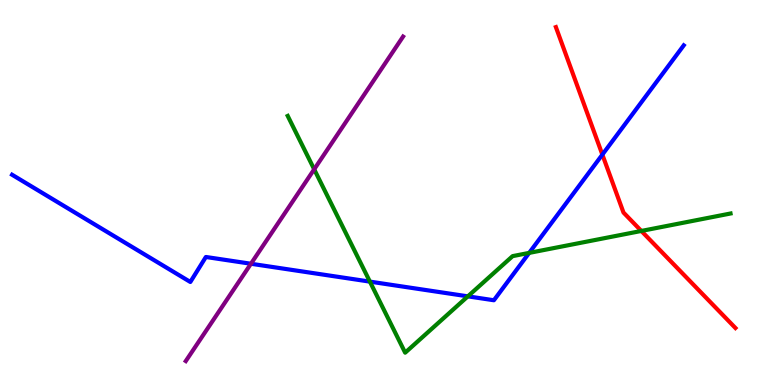[{'lines': ['blue', 'red'], 'intersections': [{'x': 7.77, 'y': 5.98}]}, {'lines': ['green', 'red'], 'intersections': [{'x': 8.28, 'y': 4.0}]}, {'lines': ['purple', 'red'], 'intersections': []}, {'lines': ['blue', 'green'], 'intersections': [{'x': 4.77, 'y': 2.69}, {'x': 6.04, 'y': 2.3}, {'x': 6.83, 'y': 3.43}]}, {'lines': ['blue', 'purple'], 'intersections': [{'x': 3.24, 'y': 3.15}]}, {'lines': ['green', 'purple'], 'intersections': [{'x': 4.05, 'y': 5.6}]}]